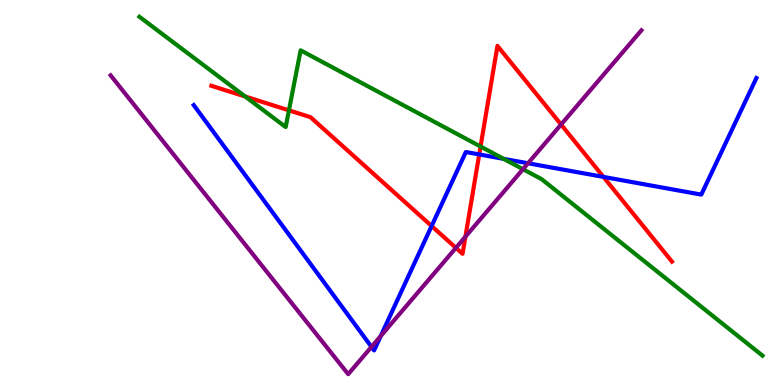[{'lines': ['blue', 'red'], 'intersections': [{'x': 5.57, 'y': 4.13}, {'x': 6.18, 'y': 5.99}, {'x': 7.79, 'y': 5.4}]}, {'lines': ['green', 'red'], 'intersections': [{'x': 3.16, 'y': 7.49}, {'x': 3.73, 'y': 7.13}, {'x': 6.2, 'y': 6.19}]}, {'lines': ['purple', 'red'], 'intersections': [{'x': 5.88, 'y': 3.56}, {'x': 6.01, 'y': 3.85}, {'x': 7.24, 'y': 6.77}]}, {'lines': ['blue', 'green'], 'intersections': [{'x': 6.5, 'y': 5.87}]}, {'lines': ['blue', 'purple'], 'intersections': [{'x': 4.79, 'y': 0.99}, {'x': 4.91, 'y': 1.27}, {'x': 6.81, 'y': 5.76}]}, {'lines': ['green', 'purple'], 'intersections': [{'x': 6.75, 'y': 5.61}]}]